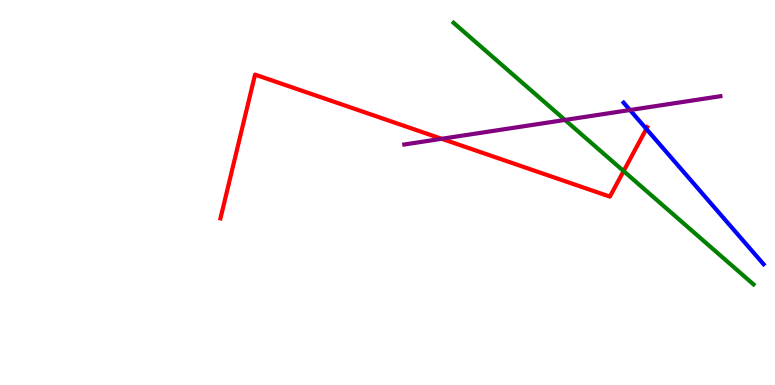[{'lines': ['blue', 'red'], 'intersections': [{'x': 8.34, 'y': 6.65}]}, {'lines': ['green', 'red'], 'intersections': [{'x': 8.05, 'y': 5.56}]}, {'lines': ['purple', 'red'], 'intersections': [{'x': 5.7, 'y': 6.4}]}, {'lines': ['blue', 'green'], 'intersections': []}, {'lines': ['blue', 'purple'], 'intersections': [{'x': 8.13, 'y': 7.14}]}, {'lines': ['green', 'purple'], 'intersections': [{'x': 7.29, 'y': 6.88}]}]